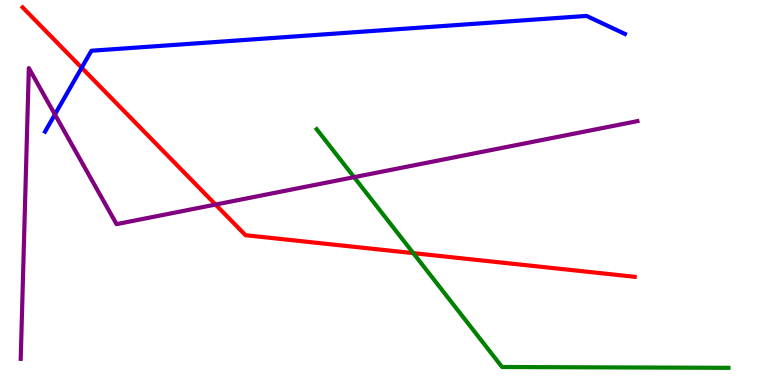[{'lines': ['blue', 'red'], 'intersections': [{'x': 1.05, 'y': 8.24}]}, {'lines': ['green', 'red'], 'intersections': [{'x': 5.33, 'y': 3.43}]}, {'lines': ['purple', 'red'], 'intersections': [{'x': 2.78, 'y': 4.69}]}, {'lines': ['blue', 'green'], 'intersections': []}, {'lines': ['blue', 'purple'], 'intersections': [{'x': 0.708, 'y': 7.03}]}, {'lines': ['green', 'purple'], 'intersections': [{'x': 4.57, 'y': 5.4}]}]